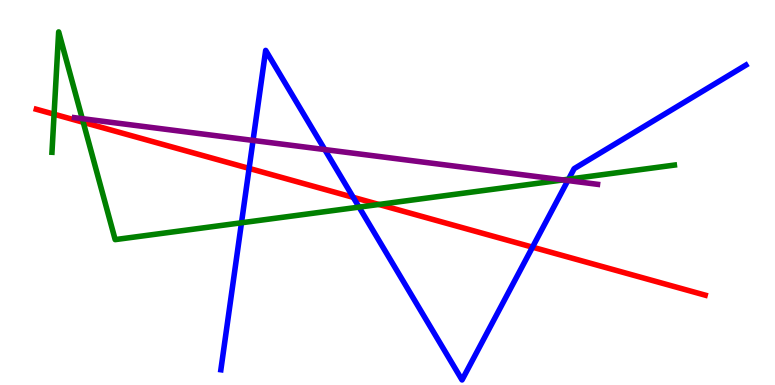[{'lines': ['blue', 'red'], 'intersections': [{'x': 3.21, 'y': 5.63}, {'x': 4.56, 'y': 4.87}, {'x': 6.87, 'y': 3.58}]}, {'lines': ['green', 'red'], 'intersections': [{'x': 0.698, 'y': 7.03}, {'x': 1.07, 'y': 6.82}, {'x': 4.89, 'y': 4.69}]}, {'lines': ['purple', 'red'], 'intersections': []}, {'lines': ['blue', 'green'], 'intersections': [{'x': 3.12, 'y': 4.21}, {'x': 4.63, 'y': 4.62}, {'x': 7.34, 'y': 5.35}]}, {'lines': ['blue', 'purple'], 'intersections': [{'x': 3.27, 'y': 6.35}, {'x': 4.19, 'y': 6.12}, {'x': 7.33, 'y': 5.31}]}, {'lines': ['green', 'purple'], 'intersections': [{'x': 1.06, 'y': 6.92}, {'x': 7.27, 'y': 5.33}]}]